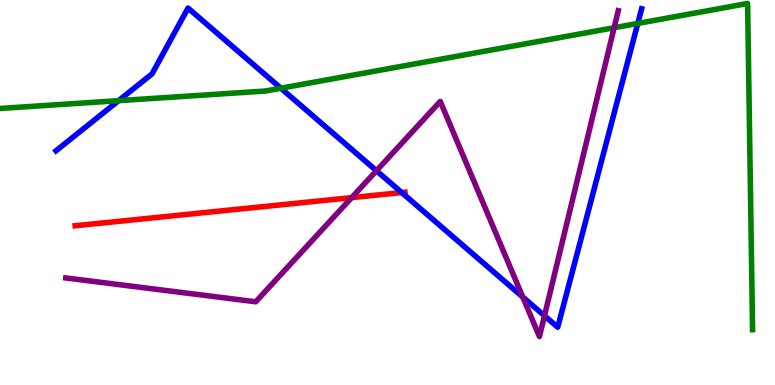[{'lines': ['blue', 'red'], 'intersections': [{'x': 5.18, 'y': 5.0}]}, {'lines': ['green', 'red'], 'intersections': []}, {'lines': ['purple', 'red'], 'intersections': [{'x': 4.54, 'y': 4.87}]}, {'lines': ['blue', 'green'], 'intersections': [{'x': 1.53, 'y': 7.39}, {'x': 3.62, 'y': 7.71}, {'x': 8.23, 'y': 9.39}]}, {'lines': ['blue', 'purple'], 'intersections': [{'x': 4.86, 'y': 5.57}, {'x': 6.75, 'y': 2.28}, {'x': 7.03, 'y': 1.8}]}, {'lines': ['green', 'purple'], 'intersections': [{'x': 7.92, 'y': 9.28}]}]